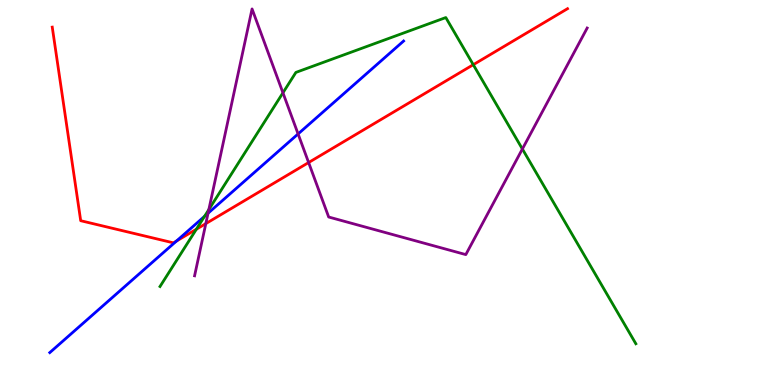[{'lines': ['blue', 'red'], 'intersections': [{'x': 2.28, 'y': 3.74}]}, {'lines': ['green', 'red'], 'intersections': [{'x': 2.53, 'y': 4.05}, {'x': 6.11, 'y': 8.32}]}, {'lines': ['purple', 'red'], 'intersections': [{'x': 2.66, 'y': 4.19}, {'x': 3.98, 'y': 5.78}]}, {'lines': ['blue', 'green'], 'intersections': [{'x': 2.64, 'y': 4.38}]}, {'lines': ['blue', 'purple'], 'intersections': [{'x': 2.68, 'y': 4.46}, {'x': 3.85, 'y': 6.52}]}, {'lines': ['green', 'purple'], 'intersections': [{'x': 2.69, 'y': 4.56}, {'x': 3.65, 'y': 7.59}, {'x': 6.74, 'y': 6.13}]}]